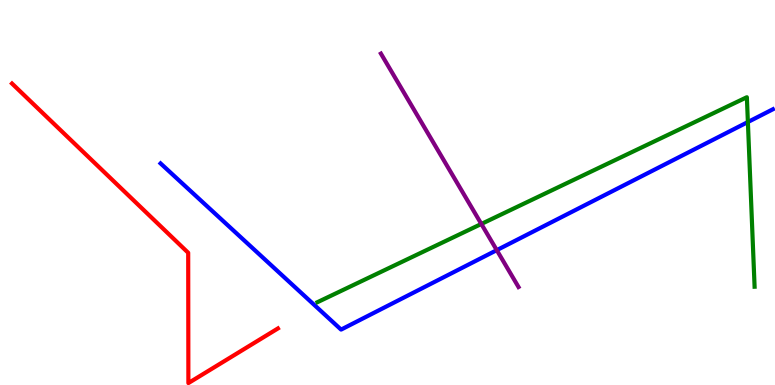[{'lines': ['blue', 'red'], 'intersections': []}, {'lines': ['green', 'red'], 'intersections': []}, {'lines': ['purple', 'red'], 'intersections': []}, {'lines': ['blue', 'green'], 'intersections': [{'x': 9.65, 'y': 6.83}]}, {'lines': ['blue', 'purple'], 'intersections': [{'x': 6.41, 'y': 3.5}]}, {'lines': ['green', 'purple'], 'intersections': [{'x': 6.21, 'y': 4.18}]}]